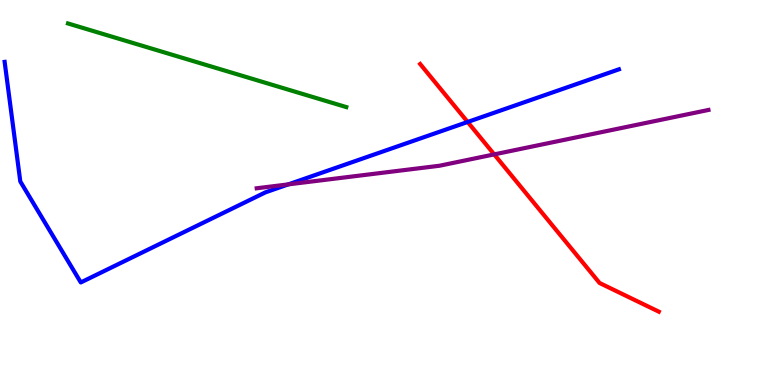[{'lines': ['blue', 'red'], 'intersections': [{'x': 6.03, 'y': 6.83}]}, {'lines': ['green', 'red'], 'intersections': []}, {'lines': ['purple', 'red'], 'intersections': [{'x': 6.38, 'y': 5.99}]}, {'lines': ['blue', 'green'], 'intersections': []}, {'lines': ['blue', 'purple'], 'intersections': [{'x': 3.72, 'y': 5.21}]}, {'lines': ['green', 'purple'], 'intersections': []}]